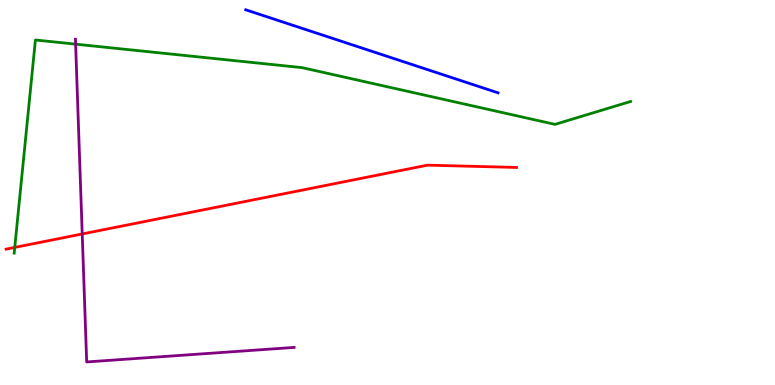[{'lines': ['blue', 'red'], 'intersections': []}, {'lines': ['green', 'red'], 'intersections': [{'x': 0.19, 'y': 3.57}]}, {'lines': ['purple', 'red'], 'intersections': [{'x': 1.06, 'y': 3.92}]}, {'lines': ['blue', 'green'], 'intersections': []}, {'lines': ['blue', 'purple'], 'intersections': []}, {'lines': ['green', 'purple'], 'intersections': [{'x': 0.976, 'y': 8.85}]}]